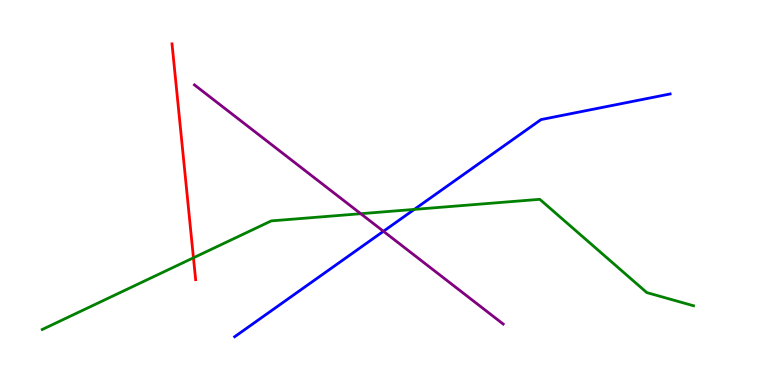[{'lines': ['blue', 'red'], 'intersections': []}, {'lines': ['green', 'red'], 'intersections': [{'x': 2.5, 'y': 3.3}]}, {'lines': ['purple', 'red'], 'intersections': []}, {'lines': ['blue', 'green'], 'intersections': [{'x': 5.35, 'y': 4.56}]}, {'lines': ['blue', 'purple'], 'intersections': [{'x': 4.95, 'y': 3.99}]}, {'lines': ['green', 'purple'], 'intersections': [{'x': 4.65, 'y': 4.45}]}]